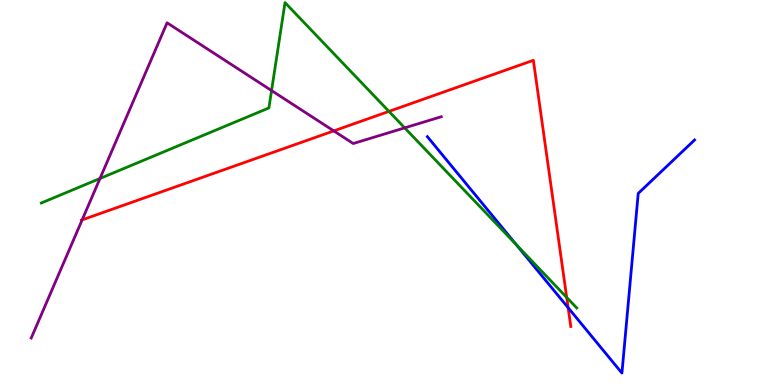[{'lines': ['blue', 'red'], 'intersections': [{'x': 7.33, 'y': 2.01}]}, {'lines': ['green', 'red'], 'intersections': [{'x': 5.02, 'y': 7.11}, {'x': 7.31, 'y': 2.27}]}, {'lines': ['purple', 'red'], 'intersections': [{'x': 1.06, 'y': 4.29}, {'x': 4.31, 'y': 6.6}]}, {'lines': ['blue', 'green'], 'intersections': [{'x': 6.66, 'y': 3.65}]}, {'lines': ['blue', 'purple'], 'intersections': []}, {'lines': ['green', 'purple'], 'intersections': [{'x': 1.29, 'y': 5.36}, {'x': 3.5, 'y': 7.65}, {'x': 5.22, 'y': 6.68}]}]